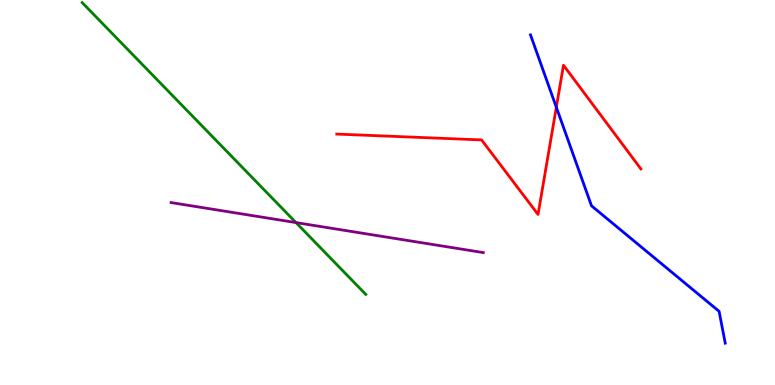[{'lines': ['blue', 'red'], 'intersections': [{'x': 7.18, 'y': 7.21}]}, {'lines': ['green', 'red'], 'intersections': []}, {'lines': ['purple', 'red'], 'intersections': []}, {'lines': ['blue', 'green'], 'intersections': []}, {'lines': ['blue', 'purple'], 'intersections': []}, {'lines': ['green', 'purple'], 'intersections': [{'x': 3.82, 'y': 4.22}]}]